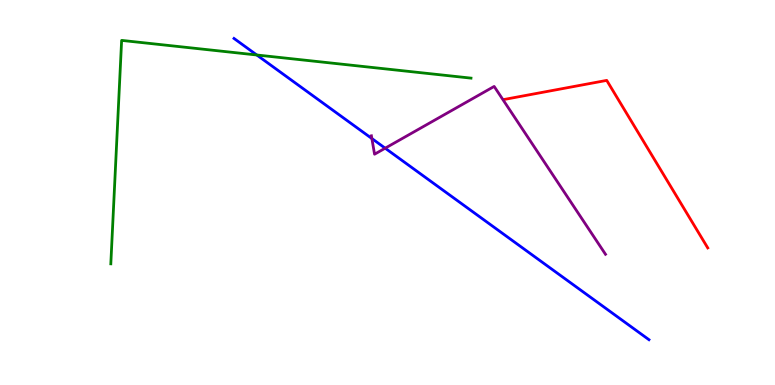[{'lines': ['blue', 'red'], 'intersections': []}, {'lines': ['green', 'red'], 'intersections': []}, {'lines': ['purple', 'red'], 'intersections': []}, {'lines': ['blue', 'green'], 'intersections': [{'x': 3.31, 'y': 8.57}]}, {'lines': ['blue', 'purple'], 'intersections': [{'x': 4.8, 'y': 6.4}, {'x': 4.97, 'y': 6.15}]}, {'lines': ['green', 'purple'], 'intersections': []}]